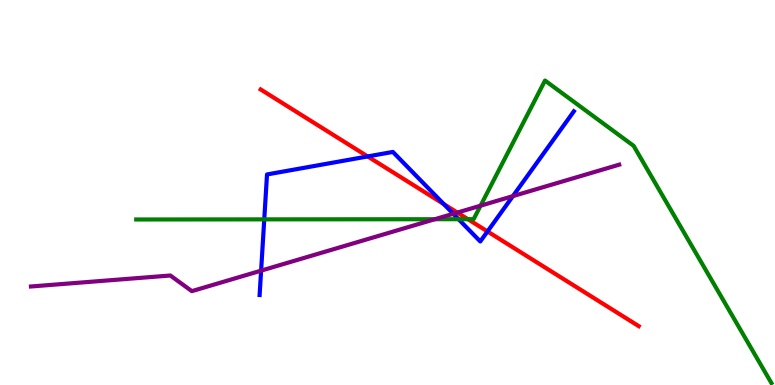[{'lines': ['blue', 'red'], 'intersections': [{'x': 4.74, 'y': 5.94}, {'x': 5.73, 'y': 4.7}, {'x': 6.29, 'y': 3.99}]}, {'lines': ['green', 'red'], 'intersections': [{'x': 6.04, 'y': 4.31}]}, {'lines': ['purple', 'red'], 'intersections': [{'x': 5.9, 'y': 4.48}]}, {'lines': ['blue', 'green'], 'intersections': [{'x': 3.41, 'y': 4.3}, {'x': 5.92, 'y': 4.31}]}, {'lines': ['blue', 'purple'], 'intersections': [{'x': 3.37, 'y': 2.97}, {'x': 5.85, 'y': 4.45}, {'x': 6.62, 'y': 4.91}]}, {'lines': ['green', 'purple'], 'intersections': [{'x': 5.61, 'y': 4.31}, {'x': 6.2, 'y': 4.66}]}]